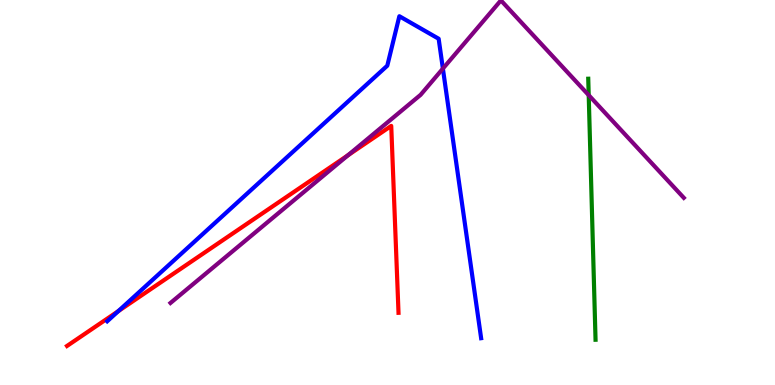[{'lines': ['blue', 'red'], 'intersections': [{'x': 1.53, 'y': 1.92}]}, {'lines': ['green', 'red'], 'intersections': []}, {'lines': ['purple', 'red'], 'intersections': [{'x': 4.49, 'y': 5.97}]}, {'lines': ['blue', 'green'], 'intersections': []}, {'lines': ['blue', 'purple'], 'intersections': [{'x': 5.71, 'y': 8.22}]}, {'lines': ['green', 'purple'], 'intersections': [{'x': 7.6, 'y': 7.53}]}]